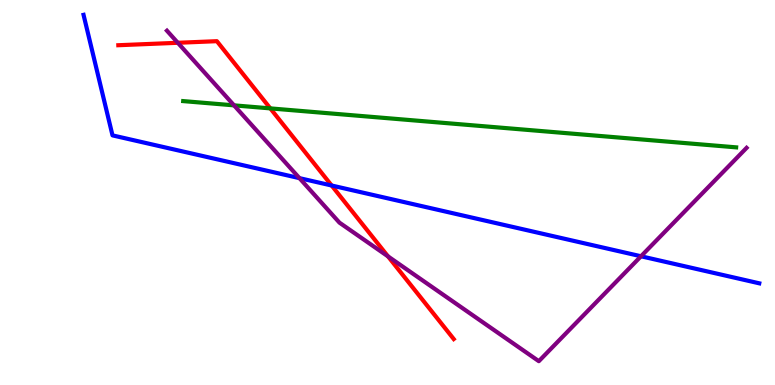[{'lines': ['blue', 'red'], 'intersections': [{'x': 4.28, 'y': 5.18}]}, {'lines': ['green', 'red'], 'intersections': [{'x': 3.49, 'y': 7.18}]}, {'lines': ['purple', 'red'], 'intersections': [{'x': 2.29, 'y': 8.89}, {'x': 5.01, 'y': 3.34}]}, {'lines': ['blue', 'green'], 'intersections': []}, {'lines': ['blue', 'purple'], 'intersections': [{'x': 3.86, 'y': 5.37}, {'x': 8.27, 'y': 3.34}]}, {'lines': ['green', 'purple'], 'intersections': [{'x': 3.02, 'y': 7.26}]}]